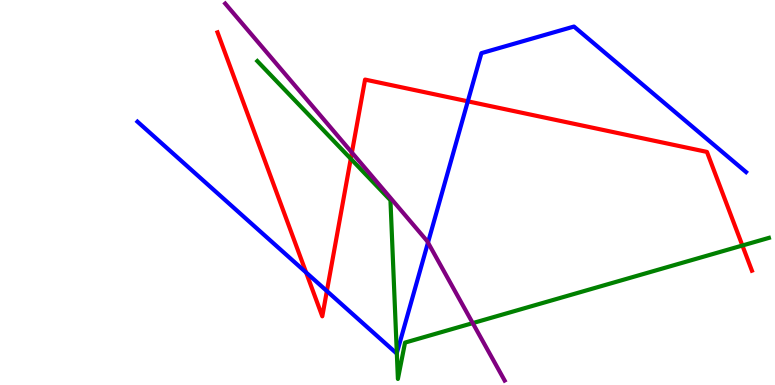[{'lines': ['blue', 'red'], 'intersections': [{'x': 3.95, 'y': 2.92}, {'x': 4.22, 'y': 2.44}, {'x': 6.04, 'y': 7.37}]}, {'lines': ['green', 'red'], 'intersections': [{'x': 4.53, 'y': 5.88}, {'x': 9.58, 'y': 3.62}]}, {'lines': ['purple', 'red'], 'intersections': [{'x': 4.54, 'y': 6.04}]}, {'lines': ['blue', 'green'], 'intersections': [{'x': 5.12, 'y': 0.828}]}, {'lines': ['blue', 'purple'], 'intersections': [{'x': 5.52, 'y': 3.7}]}, {'lines': ['green', 'purple'], 'intersections': [{'x': 6.1, 'y': 1.61}]}]